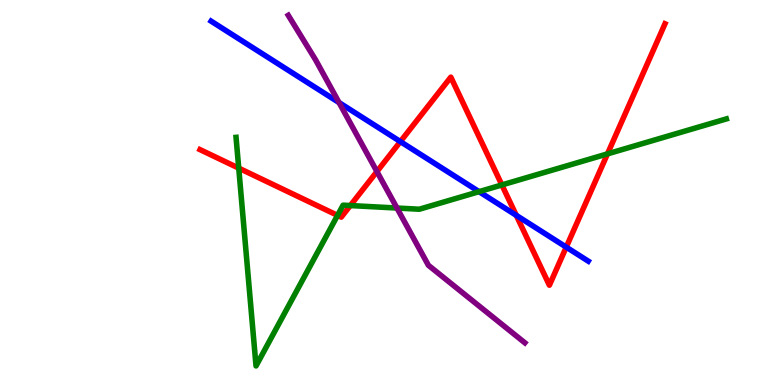[{'lines': ['blue', 'red'], 'intersections': [{'x': 5.17, 'y': 6.32}, {'x': 6.66, 'y': 4.41}, {'x': 7.31, 'y': 3.58}]}, {'lines': ['green', 'red'], 'intersections': [{'x': 3.08, 'y': 5.63}, {'x': 4.36, 'y': 4.41}, {'x': 4.52, 'y': 4.66}, {'x': 6.48, 'y': 5.2}, {'x': 7.84, 'y': 6.0}]}, {'lines': ['purple', 'red'], 'intersections': [{'x': 4.86, 'y': 5.54}]}, {'lines': ['blue', 'green'], 'intersections': [{'x': 6.18, 'y': 5.02}]}, {'lines': ['blue', 'purple'], 'intersections': [{'x': 4.37, 'y': 7.34}]}, {'lines': ['green', 'purple'], 'intersections': [{'x': 5.12, 'y': 4.6}]}]